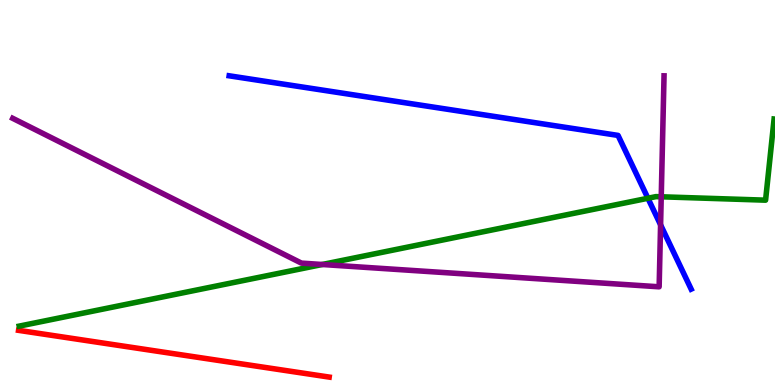[{'lines': ['blue', 'red'], 'intersections': []}, {'lines': ['green', 'red'], 'intersections': []}, {'lines': ['purple', 'red'], 'intersections': []}, {'lines': ['blue', 'green'], 'intersections': [{'x': 8.36, 'y': 4.85}]}, {'lines': ['blue', 'purple'], 'intersections': [{'x': 8.52, 'y': 4.16}]}, {'lines': ['green', 'purple'], 'intersections': [{'x': 4.16, 'y': 3.13}, {'x': 8.53, 'y': 4.89}]}]